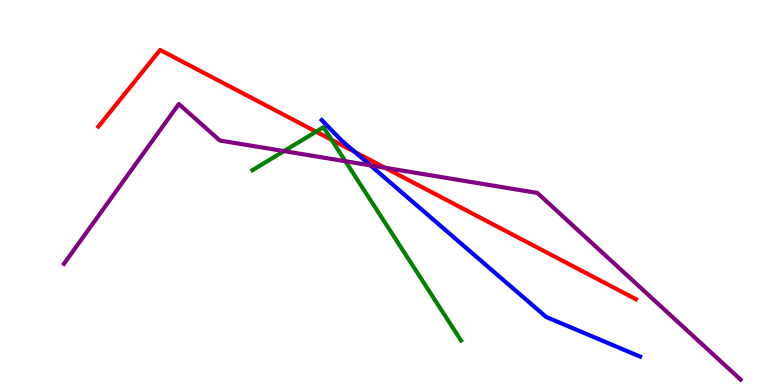[{'lines': ['blue', 'red'], 'intersections': [{'x': 4.58, 'y': 6.05}]}, {'lines': ['green', 'red'], 'intersections': [{'x': 4.08, 'y': 6.58}, {'x': 4.28, 'y': 6.37}]}, {'lines': ['purple', 'red'], 'intersections': [{'x': 4.97, 'y': 5.64}]}, {'lines': ['blue', 'green'], 'intersections': []}, {'lines': ['blue', 'purple'], 'intersections': [{'x': 4.78, 'y': 5.7}]}, {'lines': ['green', 'purple'], 'intersections': [{'x': 3.66, 'y': 6.08}, {'x': 4.46, 'y': 5.81}]}]